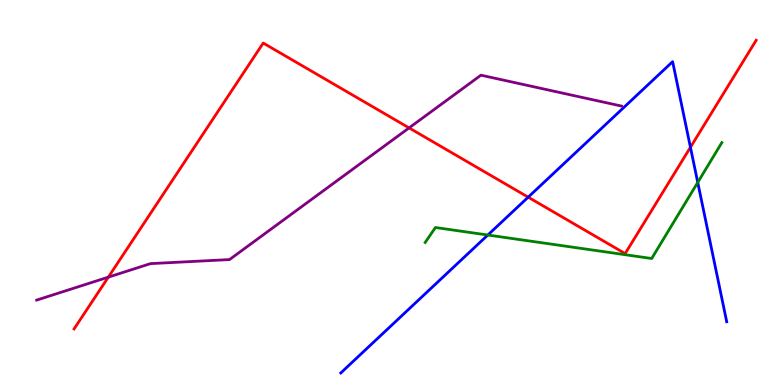[{'lines': ['blue', 'red'], 'intersections': [{'x': 6.82, 'y': 4.88}, {'x': 8.91, 'y': 6.17}]}, {'lines': ['green', 'red'], 'intersections': []}, {'lines': ['purple', 'red'], 'intersections': [{'x': 1.4, 'y': 2.8}, {'x': 5.28, 'y': 6.68}]}, {'lines': ['blue', 'green'], 'intersections': [{'x': 6.29, 'y': 3.9}, {'x': 9.0, 'y': 5.26}]}, {'lines': ['blue', 'purple'], 'intersections': []}, {'lines': ['green', 'purple'], 'intersections': []}]